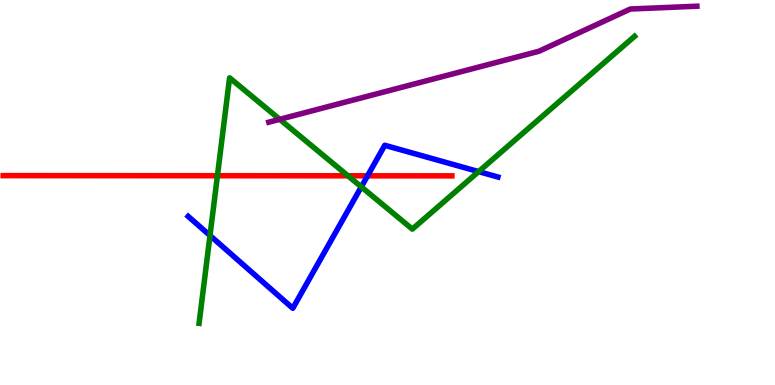[{'lines': ['blue', 'red'], 'intersections': [{'x': 4.74, 'y': 5.43}]}, {'lines': ['green', 'red'], 'intersections': [{'x': 2.81, 'y': 5.44}, {'x': 4.49, 'y': 5.43}]}, {'lines': ['purple', 'red'], 'intersections': []}, {'lines': ['blue', 'green'], 'intersections': [{'x': 2.71, 'y': 3.88}, {'x': 4.66, 'y': 5.15}, {'x': 6.18, 'y': 5.54}]}, {'lines': ['blue', 'purple'], 'intersections': []}, {'lines': ['green', 'purple'], 'intersections': [{'x': 3.61, 'y': 6.9}]}]